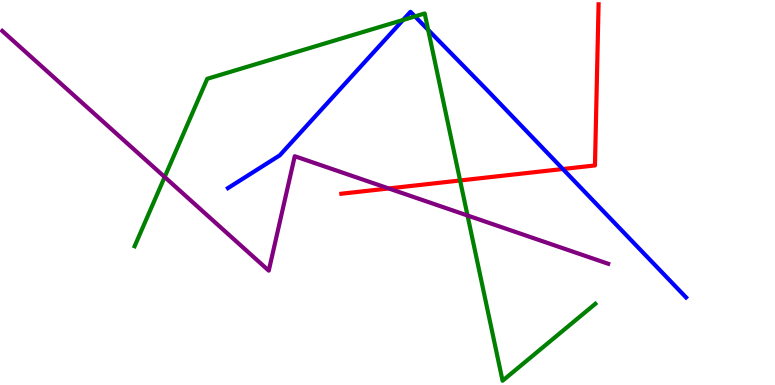[{'lines': ['blue', 'red'], 'intersections': [{'x': 7.26, 'y': 5.61}]}, {'lines': ['green', 'red'], 'intersections': [{'x': 5.94, 'y': 5.31}]}, {'lines': ['purple', 'red'], 'intersections': [{'x': 5.02, 'y': 5.11}]}, {'lines': ['blue', 'green'], 'intersections': [{'x': 5.2, 'y': 9.48}, {'x': 5.35, 'y': 9.57}, {'x': 5.52, 'y': 9.22}]}, {'lines': ['blue', 'purple'], 'intersections': []}, {'lines': ['green', 'purple'], 'intersections': [{'x': 2.12, 'y': 5.4}, {'x': 6.03, 'y': 4.4}]}]